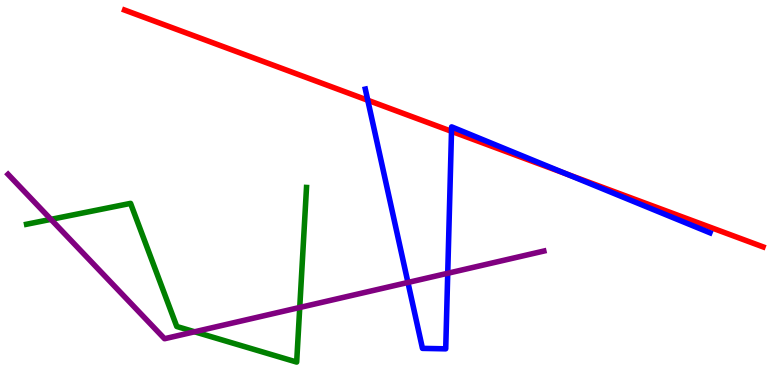[{'lines': ['blue', 'red'], 'intersections': [{'x': 4.75, 'y': 7.4}, {'x': 5.83, 'y': 6.59}, {'x': 7.31, 'y': 5.48}]}, {'lines': ['green', 'red'], 'intersections': []}, {'lines': ['purple', 'red'], 'intersections': []}, {'lines': ['blue', 'green'], 'intersections': []}, {'lines': ['blue', 'purple'], 'intersections': [{'x': 5.26, 'y': 2.66}, {'x': 5.78, 'y': 2.9}]}, {'lines': ['green', 'purple'], 'intersections': [{'x': 0.657, 'y': 4.3}, {'x': 2.51, 'y': 1.38}, {'x': 3.87, 'y': 2.01}]}]